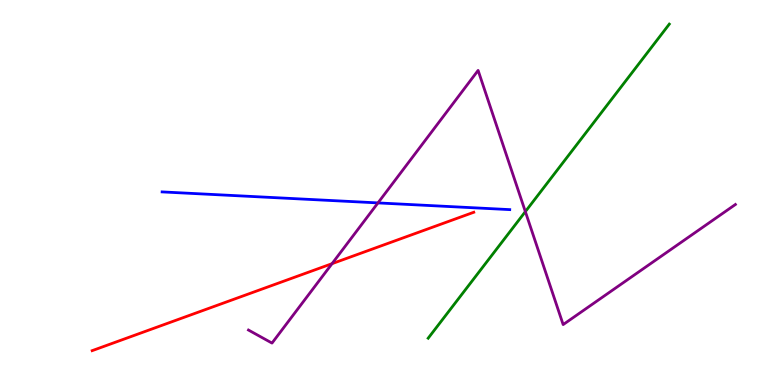[{'lines': ['blue', 'red'], 'intersections': []}, {'lines': ['green', 'red'], 'intersections': []}, {'lines': ['purple', 'red'], 'intersections': [{'x': 4.28, 'y': 3.15}]}, {'lines': ['blue', 'green'], 'intersections': []}, {'lines': ['blue', 'purple'], 'intersections': [{'x': 4.88, 'y': 4.73}]}, {'lines': ['green', 'purple'], 'intersections': [{'x': 6.78, 'y': 4.5}]}]